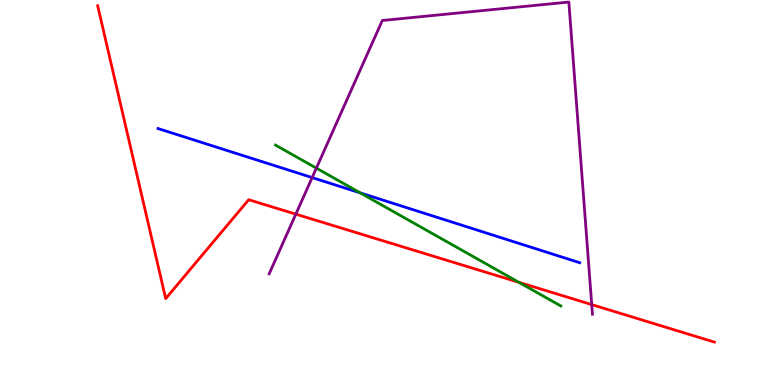[{'lines': ['blue', 'red'], 'intersections': []}, {'lines': ['green', 'red'], 'intersections': [{'x': 6.69, 'y': 2.67}]}, {'lines': ['purple', 'red'], 'intersections': [{'x': 3.82, 'y': 4.44}, {'x': 7.64, 'y': 2.09}]}, {'lines': ['blue', 'green'], 'intersections': [{'x': 4.65, 'y': 4.99}]}, {'lines': ['blue', 'purple'], 'intersections': [{'x': 4.03, 'y': 5.39}]}, {'lines': ['green', 'purple'], 'intersections': [{'x': 4.08, 'y': 5.63}]}]